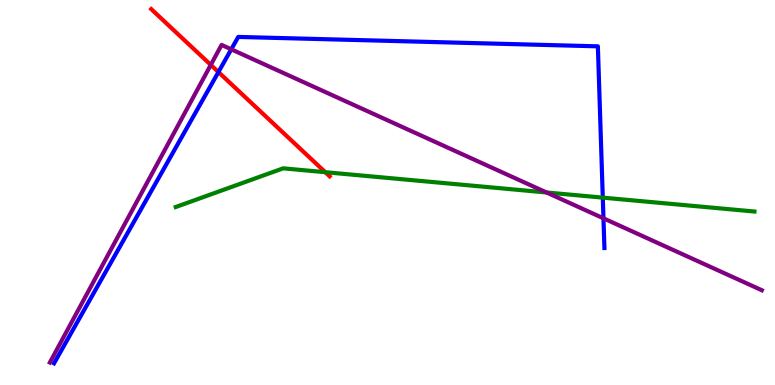[{'lines': ['blue', 'red'], 'intersections': [{'x': 2.82, 'y': 8.13}]}, {'lines': ['green', 'red'], 'intersections': [{'x': 4.2, 'y': 5.53}]}, {'lines': ['purple', 'red'], 'intersections': [{'x': 2.72, 'y': 8.31}]}, {'lines': ['blue', 'green'], 'intersections': [{'x': 7.78, 'y': 4.87}]}, {'lines': ['blue', 'purple'], 'intersections': [{'x': 2.98, 'y': 8.72}, {'x': 7.79, 'y': 4.33}]}, {'lines': ['green', 'purple'], 'intersections': [{'x': 7.05, 'y': 5.0}]}]